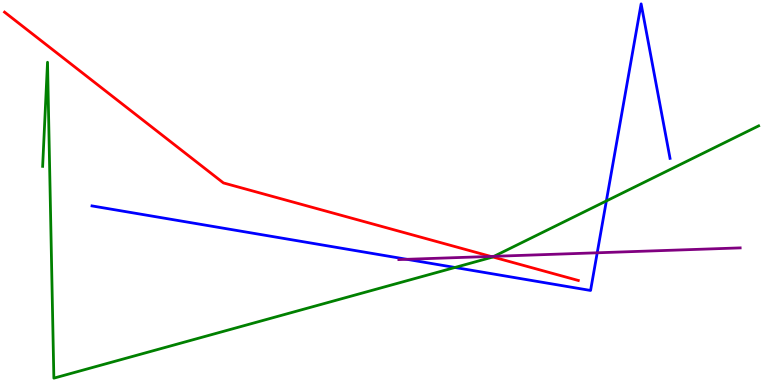[{'lines': ['blue', 'red'], 'intersections': []}, {'lines': ['green', 'red'], 'intersections': [{'x': 6.36, 'y': 3.33}]}, {'lines': ['purple', 'red'], 'intersections': [{'x': 6.33, 'y': 3.34}]}, {'lines': ['blue', 'green'], 'intersections': [{'x': 5.87, 'y': 3.05}, {'x': 7.82, 'y': 4.78}]}, {'lines': ['blue', 'purple'], 'intersections': [{'x': 5.25, 'y': 3.26}, {'x': 7.71, 'y': 3.43}]}, {'lines': ['green', 'purple'], 'intersections': [{'x': 6.37, 'y': 3.34}]}]